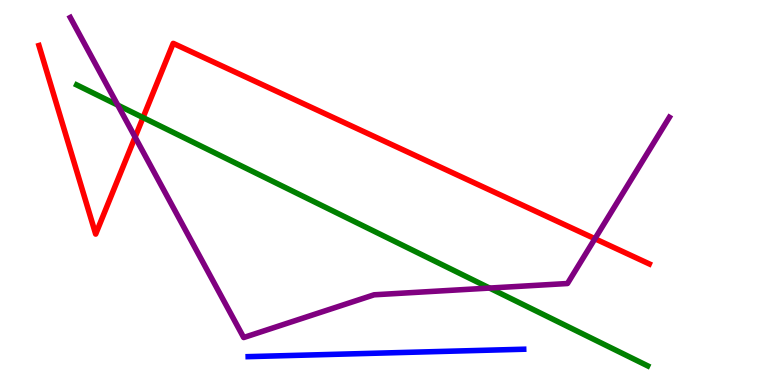[{'lines': ['blue', 'red'], 'intersections': []}, {'lines': ['green', 'red'], 'intersections': [{'x': 1.85, 'y': 6.95}]}, {'lines': ['purple', 'red'], 'intersections': [{'x': 1.74, 'y': 6.44}, {'x': 7.68, 'y': 3.8}]}, {'lines': ['blue', 'green'], 'intersections': []}, {'lines': ['blue', 'purple'], 'intersections': []}, {'lines': ['green', 'purple'], 'intersections': [{'x': 1.52, 'y': 7.27}, {'x': 6.32, 'y': 2.52}]}]